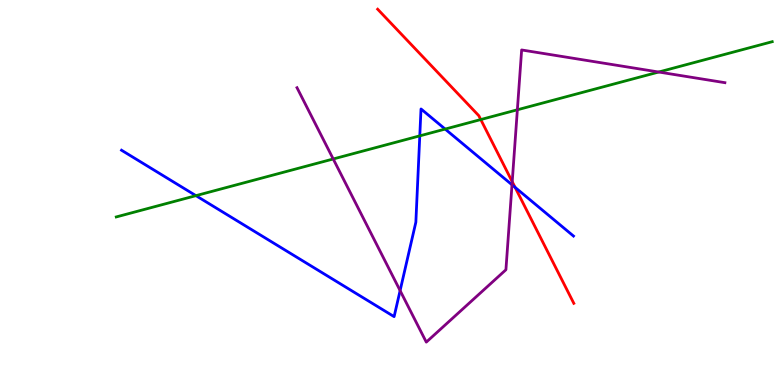[{'lines': ['blue', 'red'], 'intersections': [{'x': 6.65, 'y': 5.13}]}, {'lines': ['green', 'red'], 'intersections': [{'x': 6.2, 'y': 6.89}]}, {'lines': ['purple', 'red'], 'intersections': [{'x': 6.61, 'y': 5.28}]}, {'lines': ['blue', 'green'], 'intersections': [{'x': 2.53, 'y': 4.92}, {'x': 5.42, 'y': 6.47}, {'x': 5.74, 'y': 6.65}]}, {'lines': ['blue', 'purple'], 'intersections': [{'x': 5.16, 'y': 2.45}, {'x': 6.61, 'y': 5.2}]}, {'lines': ['green', 'purple'], 'intersections': [{'x': 4.3, 'y': 5.87}, {'x': 6.68, 'y': 7.15}, {'x': 8.5, 'y': 8.13}]}]